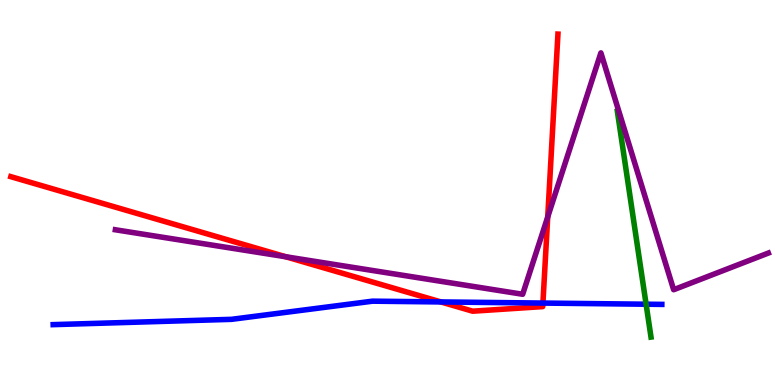[{'lines': ['blue', 'red'], 'intersections': [{'x': 5.69, 'y': 2.16}, {'x': 7.01, 'y': 2.13}]}, {'lines': ['green', 'red'], 'intersections': []}, {'lines': ['purple', 'red'], 'intersections': [{'x': 3.69, 'y': 3.33}, {'x': 7.07, 'y': 4.37}]}, {'lines': ['blue', 'green'], 'intersections': [{'x': 8.34, 'y': 2.1}]}, {'lines': ['blue', 'purple'], 'intersections': []}, {'lines': ['green', 'purple'], 'intersections': []}]